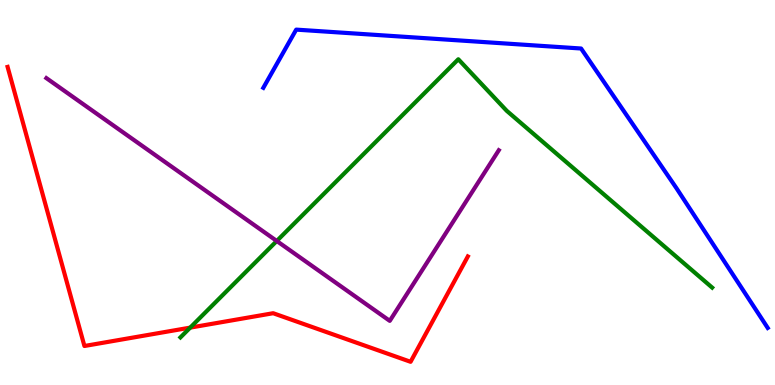[{'lines': ['blue', 'red'], 'intersections': []}, {'lines': ['green', 'red'], 'intersections': [{'x': 2.45, 'y': 1.49}]}, {'lines': ['purple', 'red'], 'intersections': []}, {'lines': ['blue', 'green'], 'intersections': []}, {'lines': ['blue', 'purple'], 'intersections': []}, {'lines': ['green', 'purple'], 'intersections': [{'x': 3.57, 'y': 3.74}]}]